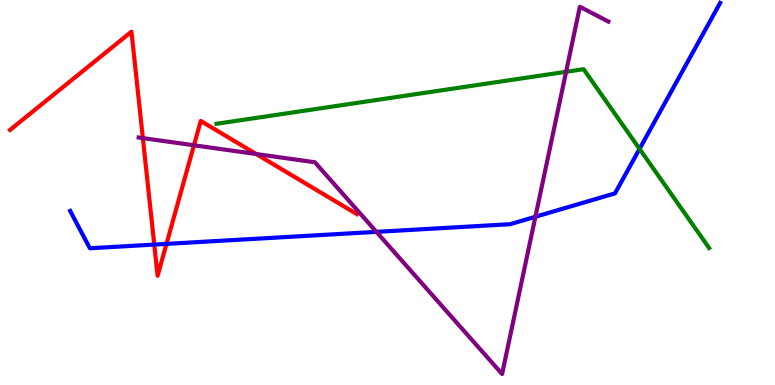[{'lines': ['blue', 'red'], 'intersections': [{'x': 1.99, 'y': 3.65}, {'x': 2.15, 'y': 3.67}]}, {'lines': ['green', 'red'], 'intersections': []}, {'lines': ['purple', 'red'], 'intersections': [{'x': 1.84, 'y': 6.41}, {'x': 2.5, 'y': 6.23}, {'x': 3.31, 'y': 6.0}]}, {'lines': ['blue', 'green'], 'intersections': [{'x': 8.25, 'y': 6.13}]}, {'lines': ['blue', 'purple'], 'intersections': [{'x': 4.86, 'y': 3.98}, {'x': 6.91, 'y': 4.37}]}, {'lines': ['green', 'purple'], 'intersections': [{'x': 7.3, 'y': 8.13}]}]